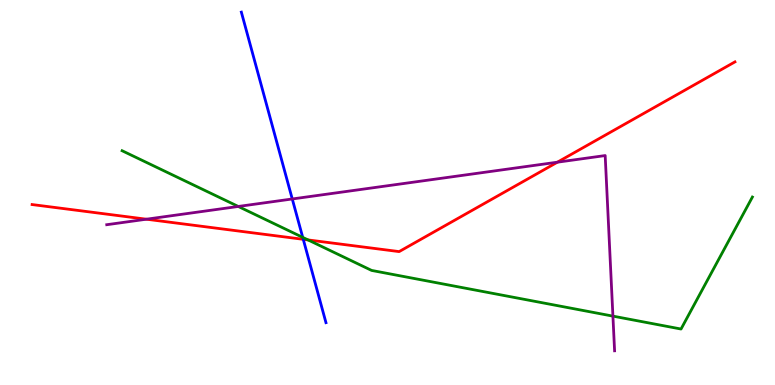[{'lines': ['blue', 'red'], 'intersections': [{'x': 3.91, 'y': 3.78}]}, {'lines': ['green', 'red'], 'intersections': [{'x': 3.97, 'y': 3.77}]}, {'lines': ['purple', 'red'], 'intersections': [{'x': 1.89, 'y': 4.31}, {'x': 7.19, 'y': 5.79}]}, {'lines': ['blue', 'green'], 'intersections': [{'x': 3.91, 'y': 3.83}]}, {'lines': ['blue', 'purple'], 'intersections': [{'x': 3.77, 'y': 4.83}]}, {'lines': ['green', 'purple'], 'intersections': [{'x': 3.07, 'y': 4.64}, {'x': 7.91, 'y': 1.79}]}]